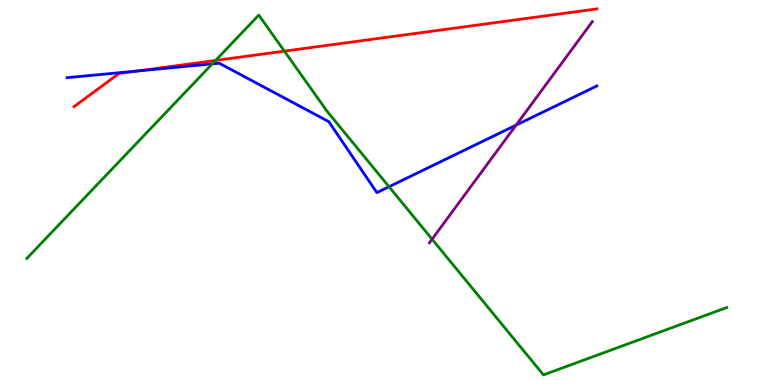[{'lines': ['blue', 'red'], 'intersections': [{'x': 1.78, 'y': 8.16}]}, {'lines': ['green', 'red'], 'intersections': [{'x': 2.78, 'y': 8.43}, {'x': 3.67, 'y': 8.67}]}, {'lines': ['purple', 'red'], 'intersections': []}, {'lines': ['blue', 'green'], 'intersections': [{'x': 2.74, 'y': 8.34}, {'x': 5.02, 'y': 5.15}]}, {'lines': ['blue', 'purple'], 'intersections': [{'x': 6.66, 'y': 6.75}]}, {'lines': ['green', 'purple'], 'intersections': [{'x': 5.58, 'y': 3.79}]}]